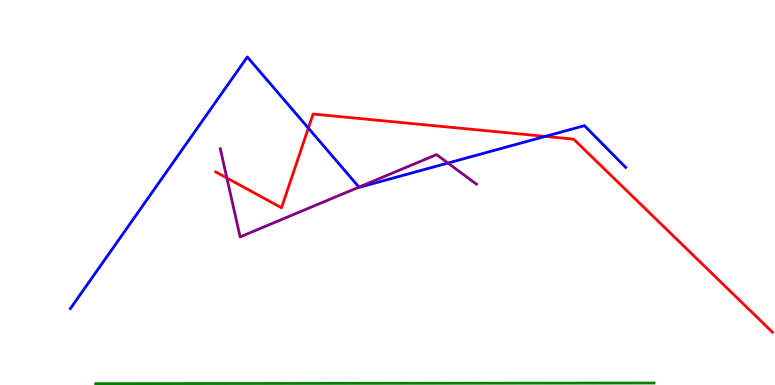[{'lines': ['blue', 'red'], 'intersections': [{'x': 3.98, 'y': 6.67}, {'x': 7.04, 'y': 6.46}]}, {'lines': ['green', 'red'], 'intersections': []}, {'lines': ['purple', 'red'], 'intersections': [{'x': 2.93, 'y': 5.38}]}, {'lines': ['blue', 'green'], 'intersections': []}, {'lines': ['blue', 'purple'], 'intersections': [{'x': 4.63, 'y': 5.14}, {'x': 5.78, 'y': 5.76}]}, {'lines': ['green', 'purple'], 'intersections': []}]